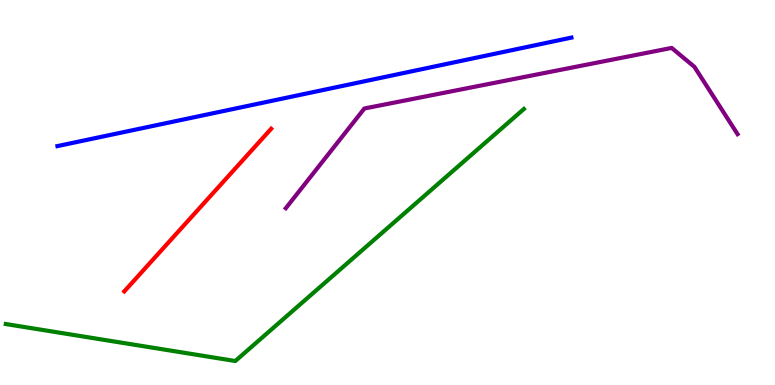[{'lines': ['blue', 'red'], 'intersections': []}, {'lines': ['green', 'red'], 'intersections': []}, {'lines': ['purple', 'red'], 'intersections': []}, {'lines': ['blue', 'green'], 'intersections': []}, {'lines': ['blue', 'purple'], 'intersections': []}, {'lines': ['green', 'purple'], 'intersections': []}]